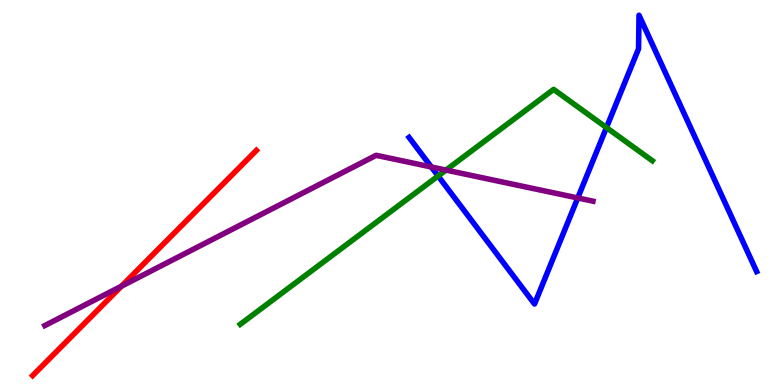[{'lines': ['blue', 'red'], 'intersections': []}, {'lines': ['green', 'red'], 'intersections': []}, {'lines': ['purple', 'red'], 'intersections': [{'x': 1.57, 'y': 2.57}]}, {'lines': ['blue', 'green'], 'intersections': [{'x': 5.65, 'y': 5.43}, {'x': 7.83, 'y': 6.69}]}, {'lines': ['blue', 'purple'], 'intersections': [{'x': 5.57, 'y': 5.66}, {'x': 7.46, 'y': 4.86}]}, {'lines': ['green', 'purple'], 'intersections': [{'x': 5.75, 'y': 5.58}]}]